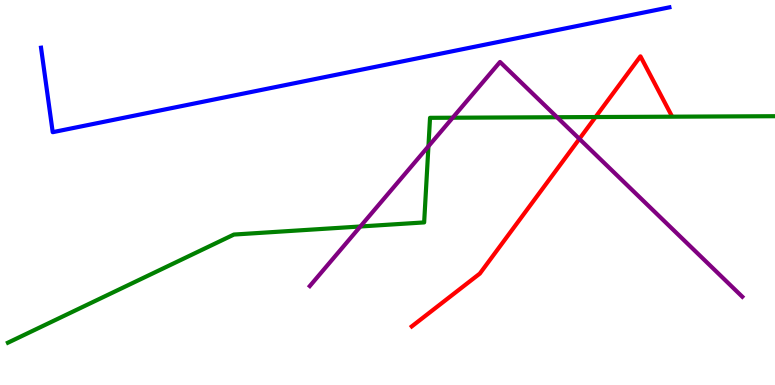[{'lines': ['blue', 'red'], 'intersections': []}, {'lines': ['green', 'red'], 'intersections': [{'x': 7.68, 'y': 6.96}]}, {'lines': ['purple', 'red'], 'intersections': [{'x': 7.48, 'y': 6.39}]}, {'lines': ['blue', 'green'], 'intersections': []}, {'lines': ['blue', 'purple'], 'intersections': []}, {'lines': ['green', 'purple'], 'intersections': [{'x': 4.65, 'y': 4.12}, {'x': 5.53, 'y': 6.2}, {'x': 5.84, 'y': 6.94}, {'x': 7.19, 'y': 6.96}]}]